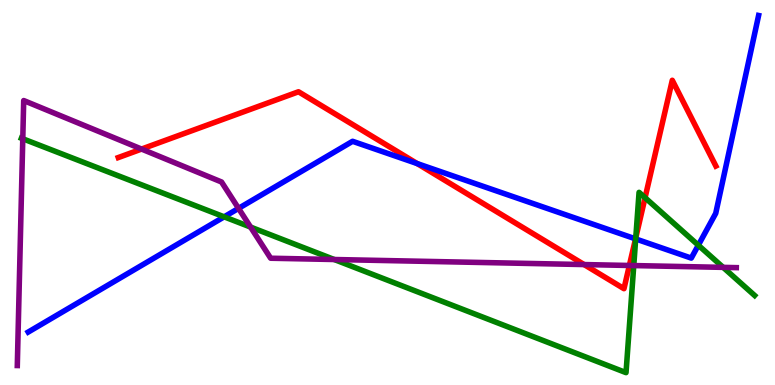[{'lines': ['blue', 'red'], 'intersections': [{'x': 5.38, 'y': 5.75}, {'x': 8.2, 'y': 3.8}]}, {'lines': ['green', 'red'], 'intersections': [{'x': 8.2, 'y': 3.82}, {'x': 8.32, 'y': 4.87}]}, {'lines': ['purple', 'red'], 'intersections': [{'x': 1.83, 'y': 6.13}, {'x': 7.54, 'y': 3.13}, {'x': 8.12, 'y': 3.1}]}, {'lines': ['blue', 'green'], 'intersections': [{'x': 2.89, 'y': 4.37}, {'x': 8.2, 'y': 3.79}, {'x': 9.01, 'y': 3.63}]}, {'lines': ['blue', 'purple'], 'intersections': [{'x': 3.08, 'y': 4.59}]}, {'lines': ['green', 'purple'], 'intersections': [{'x': 0.294, 'y': 6.4}, {'x': 3.23, 'y': 4.1}, {'x': 4.31, 'y': 3.26}, {'x': 8.18, 'y': 3.1}, {'x': 9.33, 'y': 3.06}]}]